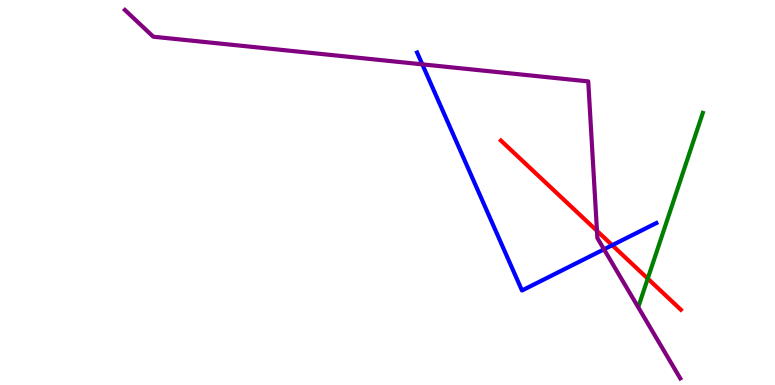[{'lines': ['blue', 'red'], 'intersections': [{'x': 7.9, 'y': 3.63}]}, {'lines': ['green', 'red'], 'intersections': [{'x': 8.36, 'y': 2.76}]}, {'lines': ['purple', 'red'], 'intersections': [{'x': 7.7, 'y': 4.0}]}, {'lines': ['blue', 'green'], 'intersections': []}, {'lines': ['blue', 'purple'], 'intersections': [{'x': 5.45, 'y': 8.33}, {'x': 7.79, 'y': 3.52}]}, {'lines': ['green', 'purple'], 'intersections': []}]